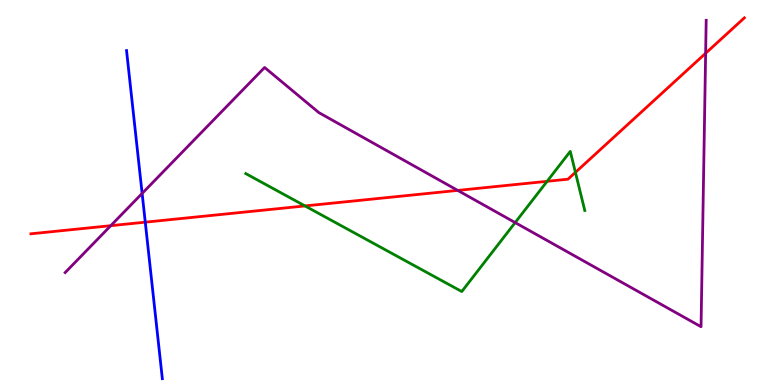[{'lines': ['blue', 'red'], 'intersections': [{'x': 1.87, 'y': 4.23}]}, {'lines': ['green', 'red'], 'intersections': [{'x': 3.94, 'y': 4.65}, {'x': 7.06, 'y': 5.29}, {'x': 7.42, 'y': 5.52}]}, {'lines': ['purple', 'red'], 'intersections': [{'x': 1.43, 'y': 4.14}, {'x': 5.91, 'y': 5.05}, {'x': 9.1, 'y': 8.62}]}, {'lines': ['blue', 'green'], 'intersections': []}, {'lines': ['blue', 'purple'], 'intersections': [{'x': 1.83, 'y': 4.98}]}, {'lines': ['green', 'purple'], 'intersections': [{'x': 6.65, 'y': 4.22}]}]